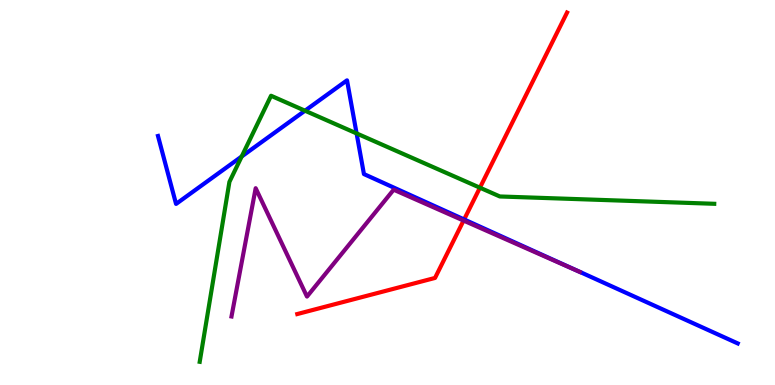[{'lines': ['blue', 'red'], 'intersections': [{'x': 5.99, 'y': 4.3}]}, {'lines': ['green', 'red'], 'intersections': [{'x': 6.19, 'y': 5.12}]}, {'lines': ['purple', 'red'], 'intersections': [{'x': 5.98, 'y': 4.27}]}, {'lines': ['blue', 'green'], 'intersections': [{'x': 3.12, 'y': 5.94}, {'x': 3.94, 'y': 7.12}, {'x': 4.6, 'y': 6.53}]}, {'lines': ['blue', 'purple'], 'intersections': []}, {'lines': ['green', 'purple'], 'intersections': []}]